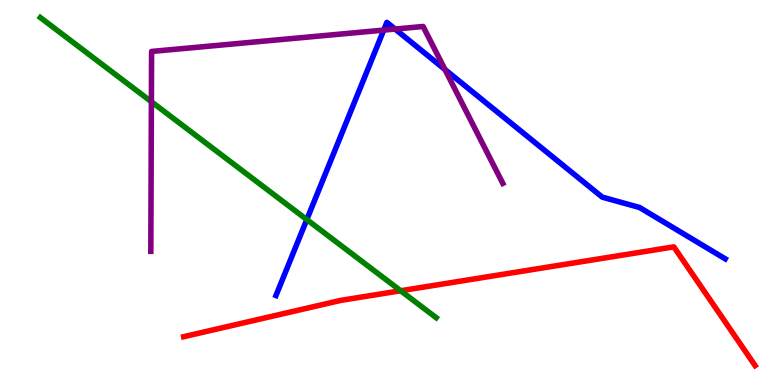[{'lines': ['blue', 'red'], 'intersections': []}, {'lines': ['green', 'red'], 'intersections': [{'x': 5.17, 'y': 2.45}]}, {'lines': ['purple', 'red'], 'intersections': []}, {'lines': ['blue', 'green'], 'intersections': [{'x': 3.96, 'y': 4.3}]}, {'lines': ['blue', 'purple'], 'intersections': [{'x': 4.95, 'y': 9.22}, {'x': 5.1, 'y': 9.25}, {'x': 5.74, 'y': 8.19}]}, {'lines': ['green', 'purple'], 'intersections': [{'x': 1.95, 'y': 7.36}]}]